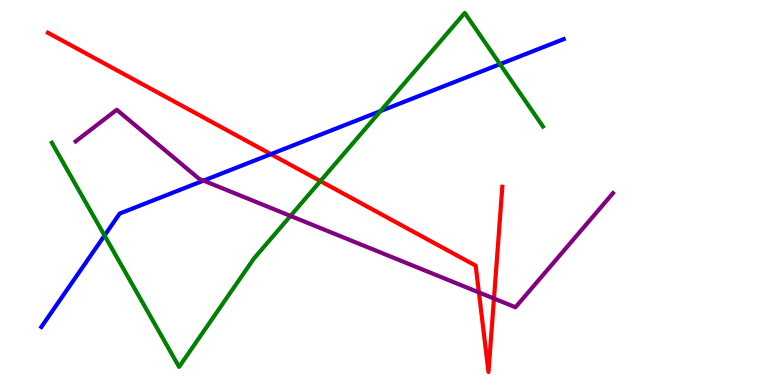[{'lines': ['blue', 'red'], 'intersections': [{'x': 3.5, 'y': 6.0}]}, {'lines': ['green', 'red'], 'intersections': [{'x': 4.13, 'y': 5.3}]}, {'lines': ['purple', 'red'], 'intersections': [{'x': 6.18, 'y': 2.4}, {'x': 6.37, 'y': 2.25}]}, {'lines': ['blue', 'green'], 'intersections': [{'x': 1.35, 'y': 3.88}, {'x': 4.91, 'y': 7.11}, {'x': 6.45, 'y': 8.33}]}, {'lines': ['blue', 'purple'], 'intersections': [{'x': 2.63, 'y': 5.31}]}, {'lines': ['green', 'purple'], 'intersections': [{'x': 3.75, 'y': 4.39}]}]